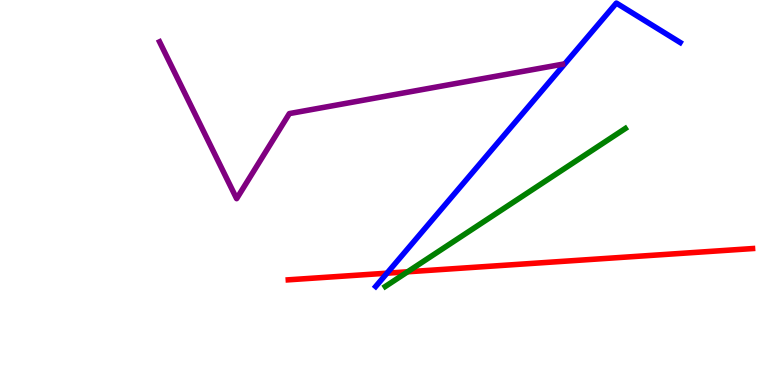[{'lines': ['blue', 'red'], 'intersections': [{'x': 4.99, 'y': 2.9}]}, {'lines': ['green', 'red'], 'intersections': [{'x': 5.26, 'y': 2.94}]}, {'lines': ['purple', 'red'], 'intersections': []}, {'lines': ['blue', 'green'], 'intersections': []}, {'lines': ['blue', 'purple'], 'intersections': []}, {'lines': ['green', 'purple'], 'intersections': []}]